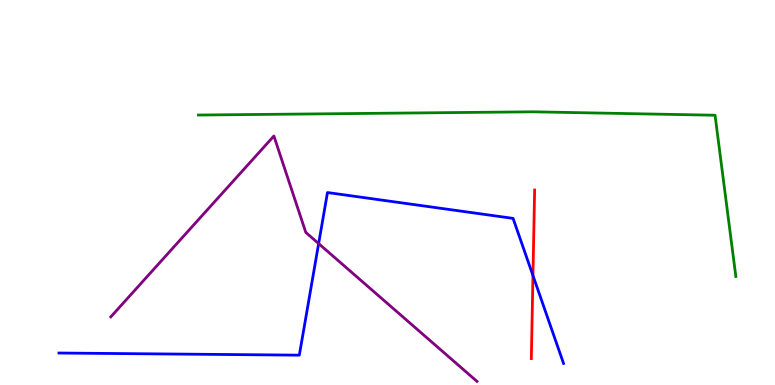[{'lines': ['blue', 'red'], 'intersections': [{'x': 6.88, 'y': 2.84}]}, {'lines': ['green', 'red'], 'intersections': []}, {'lines': ['purple', 'red'], 'intersections': []}, {'lines': ['blue', 'green'], 'intersections': []}, {'lines': ['blue', 'purple'], 'intersections': [{'x': 4.11, 'y': 3.67}]}, {'lines': ['green', 'purple'], 'intersections': []}]